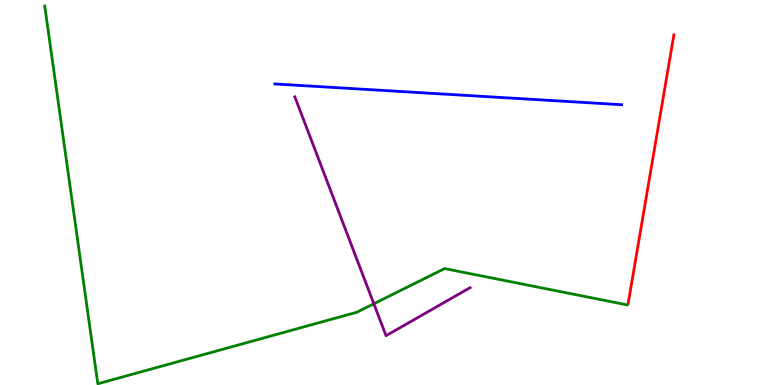[{'lines': ['blue', 'red'], 'intersections': []}, {'lines': ['green', 'red'], 'intersections': []}, {'lines': ['purple', 'red'], 'intersections': []}, {'lines': ['blue', 'green'], 'intersections': []}, {'lines': ['blue', 'purple'], 'intersections': []}, {'lines': ['green', 'purple'], 'intersections': [{'x': 4.82, 'y': 2.11}]}]